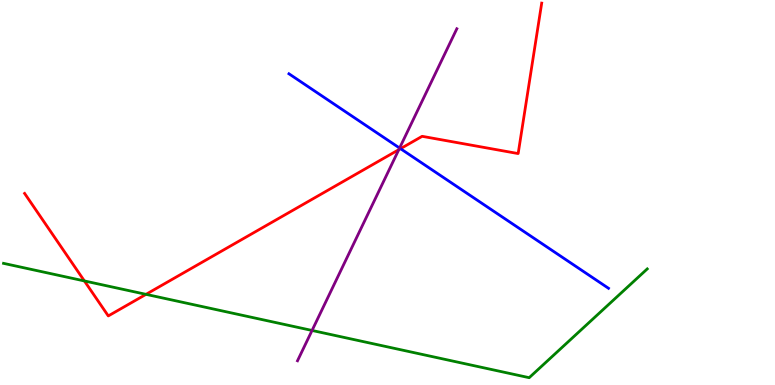[{'lines': ['blue', 'red'], 'intersections': [{'x': 5.17, 'y': 6.14}]}, {'lines': ['green', 'red'], 'intersections': [{'x': 1.09, 'y': 2.7}, {'x': 1.88, 'y': 2.35}]}, {'lines': ['purple', 'red'], 'intersections': [{'x': 5.15, 'y': 6.11}]}, {'lines': ['blue', 'green'], 'intersections': []}, {'lines': ['blue', 'purple'], 'intersections': [{'x': 5.16, 'y': 6.15}]}, {'lines': ['green', 'purple'], 'intersections': [{'x': 4.03, 'y': 1.42}]}]